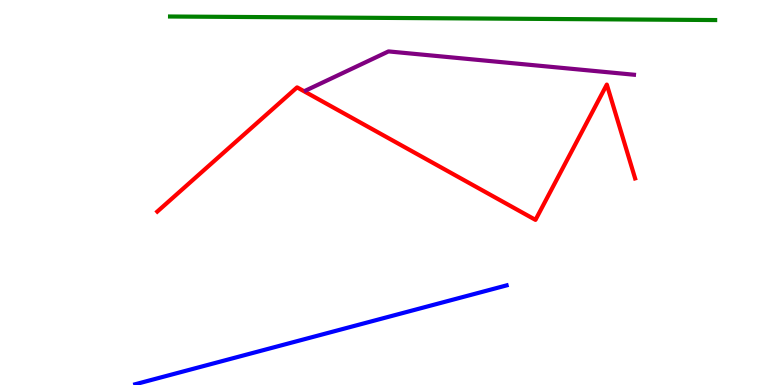[{'lines': ['blue', 'red'], 'intersections': []}, {'lines': ['green', 'red'], 'intersections': []}, {'lines': ['purple', 'red'], 'intersections': []}, {'lines': ['blue', 'green'], 'intersections': []}, {'lines': ['blue', 'purple'], 'intersections': []}, {'lines': ['green', 'purple'], 'intersections': []}]